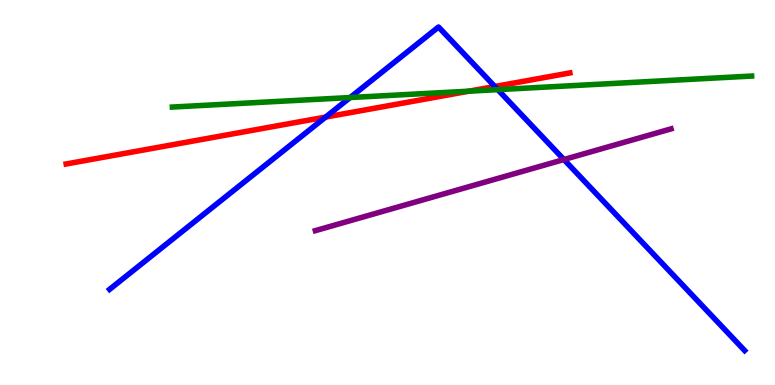[{'lines': ['blue', 'red'], 'intersections': [{'x': 4.2, 'y': 6.96}, {'x': 6.38, 'y': 7.75}]}, {'lines': ['green', 'red'], 'intersections': [{'x': 6.05, 'y': 7.63}]}, {'lines': ['purple', 'red'], 'intersections': []}, {'lines': ['blue', 'green'], 'intersections': [{'x': 4.52, 'y': 7.47}, {'x': 6.42, 'y': 7.67}]}, {'lines': ['blue', 'purple'], 'intersections': [{'x': 7.28, 'y': 5.86}]}, {'lines': ['green', 'purple'], 'intersections': []}]